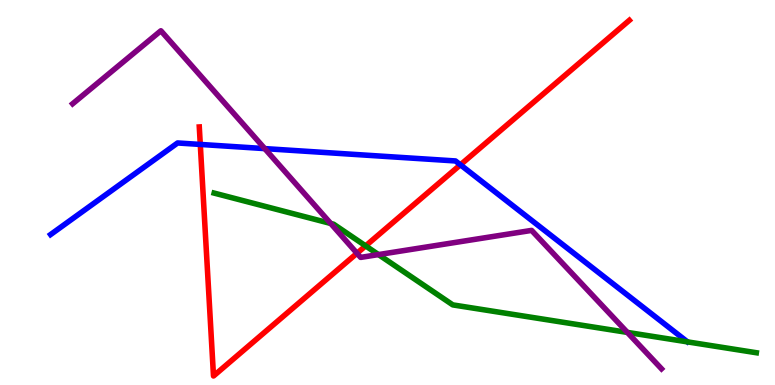[{'lines': ['blue', 'red'], 'intersections': [{'x': 2.58, 'y': 6.25}, {'x': 5.94, 'y': 5.72}]}, {'lines': ['green', 'red'], 'intersections': [{'x': 4.72, 'y': 3.61}]}, {'lines': ['purple', 'red'], 'intersections': [{'x': 4.61, 'y': 3.42}]}, {'lines': ['blue', 'green'], 'intersections': []}, {'lines': ['blue', 'purple'], 'intersections': [{'x': 3.42, 'y': 6.14}]}, {'lines': ['green', 'purple'], 'intersections': [{'x': 4.27, 'y': 4.2}, {'x': 4.88, 'y': 3.39}, {'x': 8.09, 'y': 1.37}]}]